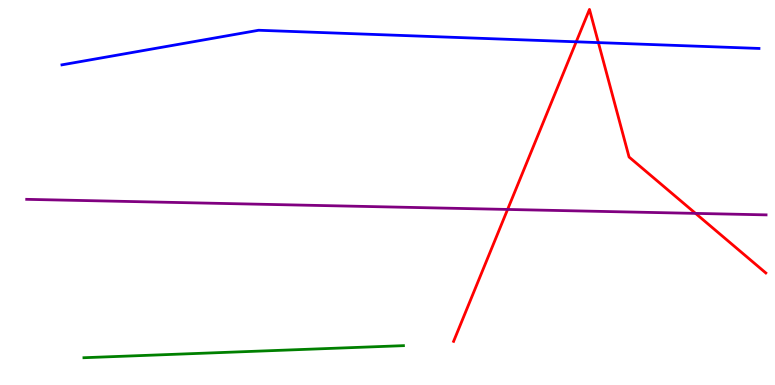[{'lines': ['blue', 'red'], 'intersections': [{'x': 7.44, 'y': 8.91}, {'x': 7.72, 'y': 8.89}]}, {'lines': ['green', 'red'], 'intersections': []}, {'lines': ['purple', 'red'], 'intersections': [{'x': 6.55, 'y': 4.56}, {'x': 8.97, 'y': 4.46}]}, {'lines': ['blue', 'green'], 'intersections': []}, {'lines': ['blue', 'purple'], 'intersections': []}, {'lines': ['green', 'purple'], 'intersections': []}]